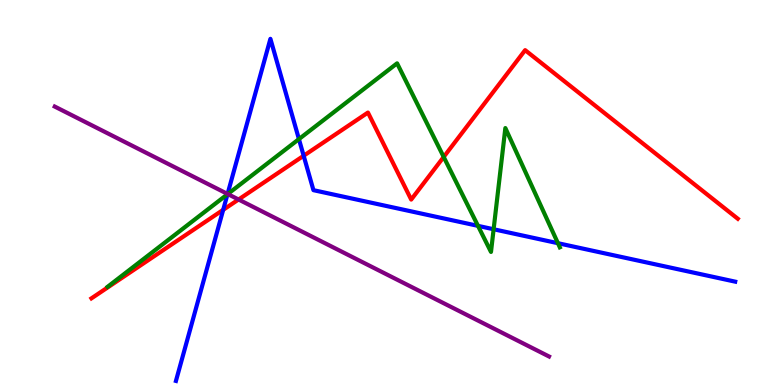[{'lines': ['blue', 'red'], 'intersections': [{'x': 2.88, 'y': 4.55}, {'x': 3.92, 'y': 5.95}]}, {'lines': ['green', 'red'], 'intersections': [{'x': 5.73, 'y': 5.92}]}, {'lines': ['purple', 'red'], 'intersections': [{'x': 3.08, 'y': 4.82}]}, {'lines': ['blue', 'green'], 'intersections': [{'x': 2.94, 'y': 4.95}, {'x': 3.86, 'y': 6.39}, {'x': 6.17, 'y': 4.13}, {'x': 6.37, 'y': 4.05}, {'x': 7.2, 'y': 3.68}]}, {'lines': ['blue', 'purple'], 'intersections': [{'x': 2.94, 'y': 4.96}]}, {'lines': ['green', 'purple'], 'intersections': [{'x': 2.94, 'y': 4.96}]}]